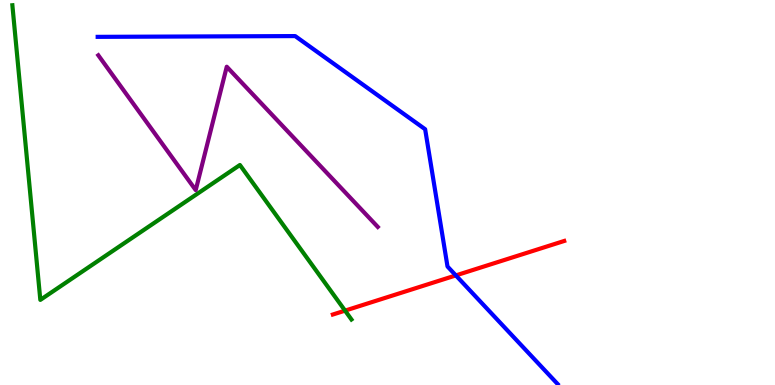[{'lines': ['blue', 'red'], 'intersections': [{'x': 5.88, 'y': 2.85}]}, {'lines': ['green', 'red'], 'intersections': [{'x': 4.45, 'y': 1.93}]}, {'lines': ['purple', 'red'], 'intersections': []}, {'lines': ['blue', 'green'], 'intersections': []}, {'lines': ['blue', 'purple'], 'intersections': []}, {'lines': ['green', 'purple'], 'intersections': []}]